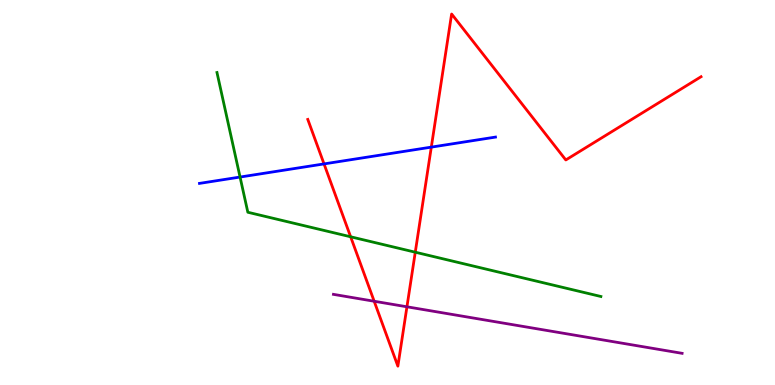[{'lines': ['blue', 'red'], 'intersections': [{'x': 4.18, 'y': 5.74}, {'x': 5.57, 'y': 6.18}]}, {'lines': ['green', 'red'], 'intersections': [{'x': 4.52, 'y': 3.85}, {'x': 5.36, 'y': 3.45}]}, {'lines': ['purple', 'red'], 'intersections': [{'x': 4.83, 'y': 2.18}, {'x': 5.25, 'y': 2.03}]}, {'lines': ['blue', 'green'], 'intersections': [{'x': 3.1, 'y': 5.4}]}, {'lines': ['blue', 'purple'], 'intersections': []}, {'lines': ['green', 'purple'], 'intersections': []}]